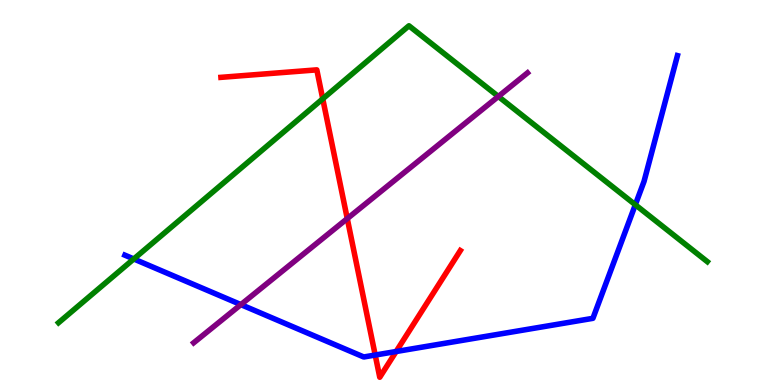[{'lines': ['blue', 'red'], 'intersections': [{'x': 4.84, 'y': 0.778}, {'x': 5.11, 'y': 0.87}]}, {'lines': ['green', 'red'], 'intersections': [{'x': 4.16, 'y': 7.43}]}, {'lines': ['purple', 'red'], 'intersections': [{'x': 4.48, 'y': 4.32}]}, {'lines': ['blue', 'green'], 'intersections': [{'x': 1.73, 'y': 3.27}, {'x': 8.2, 'y': 4.68}]}, {'lines': ['blue', 'purple'], 'intersections': [{'x': 3.11, 'y': 2.09}]}, {'lines': ['green', 'purple'], 'intersections': [{'x': 6.43, 'y': 7.49}]}]